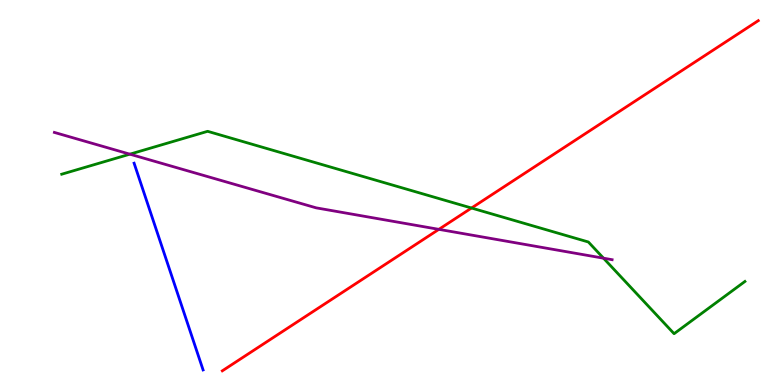[{'lines': ['blue', 'red'], 'intersections': []}, {'lines': ['green', 'red'], 'intersections': [{'x': 6.08, 'y': 4.6}]}, {'lines': ['purple', 'red'], 'intersections': [{'x': 5.66, 'y': 4.04}]}, {'lines': ['blue', 'green'], 'intersections': []}, {'lines': ['blue', 'purple'], 'intersections': []}, {'lines': ['green', 'purple'], 'intersections': [{'x': 1.68, 'y': 6.0}, {'x': 7.79, 'y': 3.29}]}]